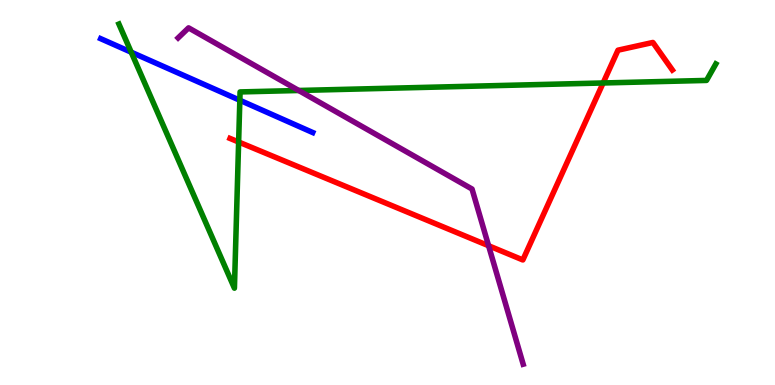[{'lines': ['blue', 'red'], 'intersections': []}, {'lines': ['green', 'red'], 'intersections': [{'x': 3.08, 'y': 6.31}, {'x': 7.78, 'y': 7.84}]}, {'lines': ['purple', 'red'], 'intersections': [{'x': 6.3, 'y': 3.62}]}, {'lines': ['blue', 'green'], 'intersections': [{'x': 1.69, 'y': 8.64}, {'x': 3.09, 'y': 7.4}]}, {'lines': ['blue', 'purple'], 'intersections': []}, {'lines': ['green', 'purple'], 'intersections': [{'x': 3.85, 'y': 7.65}]}]